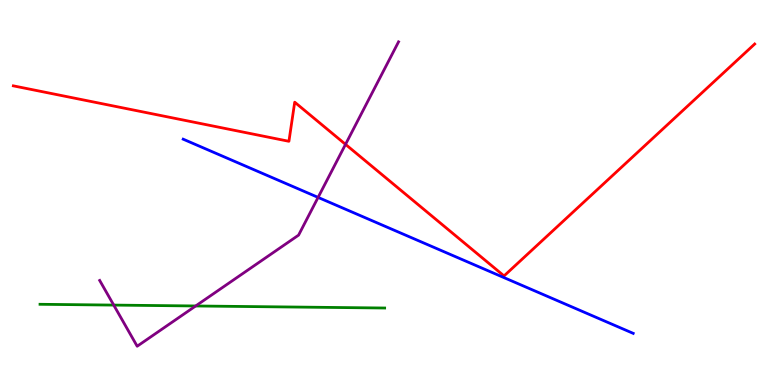[{'lines': ['blue', 'red'], 'intersections': []}, {'lines': ['green', 'red'], 'intersections': []}, {'lines': ['purple', 'red'], 'intersections': [{'x': 4.46, 'y': 6.25}]}, {'lines': ['blue', 'green'], 'intersections': []}, {'lines': ['blue', 'purple'], 'intersections': [{'x': 4.1, 'y': 4.87}]}, {'lines': ['green', 'purple'], 'intersections': [{'x': 1.47, 'y': 2.08}, {'x': 2.52, 'y': 2.05}]}]